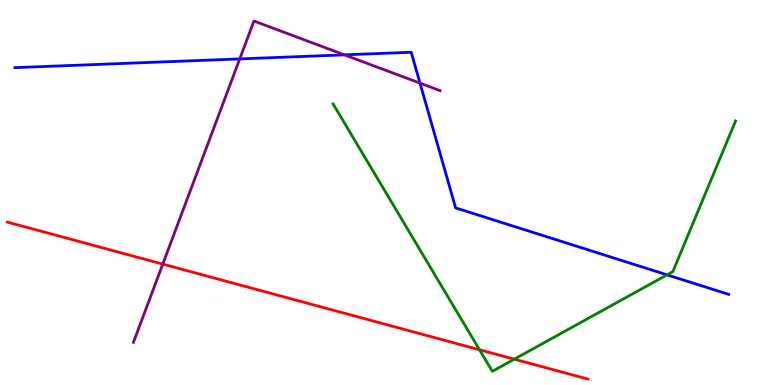[{'lines': ['blue', 'red'], 'intersections': []}, {'lines': ['green', 'red'], 'intersections': [{'x': 6.19, 'y': 0.915}, {'x': 6.64, 'y': 0.67}]}, {'lines': ['purple', 'red'], 'intersections': [{'x': 2.1, 'y': 3.14}]}, {'lines': ['blue', 'green'], 'intersections': [{'x': 8.61, 'y': 2.86}]}, {'lines': ['blue', 'purple'], 'intersections': [{'x': 3.09, 'y': 8.47}, {'x': 4.44, 'y': 8.58}, {'x': 5.42, 'y': 7.84}]}, {'lines': ['green', 'purple'], 'intersections': []}]